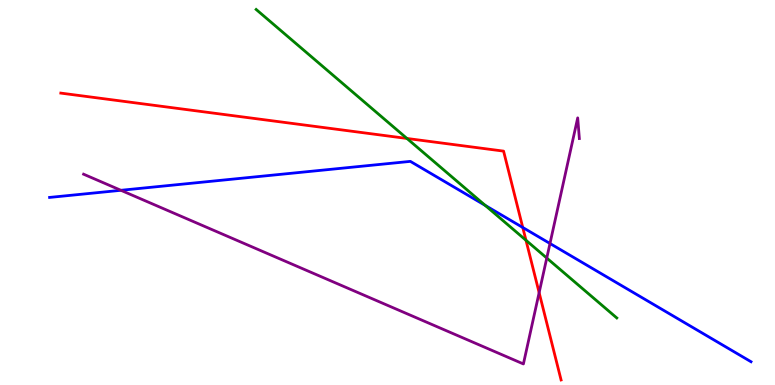[{'lines': ['blue', 'red'], 'intersections': [{'x': 6.75, 'y': 4.09}]}, {'lines': ['green', 'red'], 'intersections': [{'x': 5.25, 'y': 6.4}, {'x': 6.79, 'y': 3.76}]}, {'lines': ['purple', 'red'], 'intersections': [{'x': 6.96, 'y': 2.4}]}, {'lines': ['blue', 'green'], 'intersections': [{'x': 6.26, 'y': 4.66}]}, {'lines': ['blue', 'purple'], 'intersections': [{'x': 1.56, 'y': 5.06}, {'x': 7.1, 'y': 3.68}]}, {'lines': ['green', 'purple'], 'intersections': [{'x': 7.06, 'y': 3.3}]}]